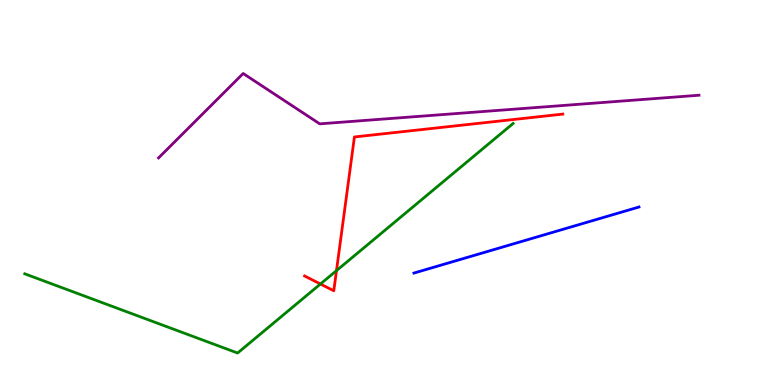[{'lines': ['blue', 'red'], 'intersections': []}, {'lines': ['green', 'red'], 'intersections': [{'x': 4.13, 'y': 2.62}, {'x': 4.34, 'y': 2.97}]}, {'lines': ['purple', 'red'], 'intersections': []}, {'lines': ['blue', 'green'], 'intersections': []}, {'lines': ['blue', 'purple'], 'intersections': []}, {'lines': ['green', 'purple'], 'intersections': []}]